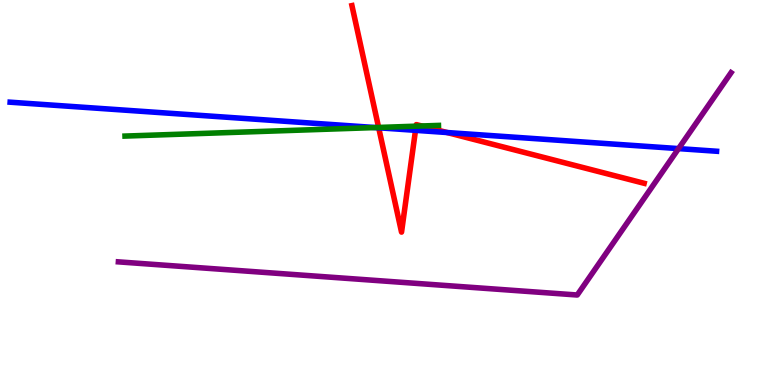[{'lines': ['blue', 'red'], 'intersections': [{'x': 4.89, 'y': 6.68}, {'x': 5.36, 'y': 6.61}, {'x': 5.77, 'y': 6.56}]}, {'lines': ['green', 'red'], 'intersections': [{'x': 4.89, 'y': 6.69}, {'x': 5.37, 'y': 6.72}, {'x': 5.44, 'y': 6.73}]}, {'lines': ['purple', 'red'], 'intersections': []}, {'lines': ['blue', 'green'], 'intersections': [{'x': 4.84, 'y': 6.69}]}, {'lines': ['blue', 'purple'], 'intersections': [{'x': 8.76, 'y': 6.14}]}, {'lines': ['green', 'purple'], 'intersections': []}]